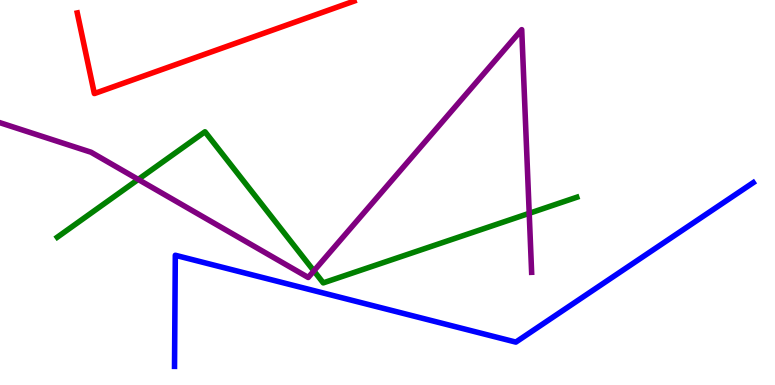[{'lines': ['blue', 'red'], 'intersections': []}, {'lines': ['green', 'red'], 'intersections': []}, {'lines': ['purple', 'red'], 'intersections': []}, {'lines': ['blue', 'green'], 'intersections': []}, {'lines': ['blue', 'purple'], 'intersections': []}, {'lines': ['green', 'purple'], 'intersections': [{'x': 1.78, 'y': 5.34}, {'x': 4.05, 'y': 2.96}, {'x': 6.83, 'y': 4.46}]}]